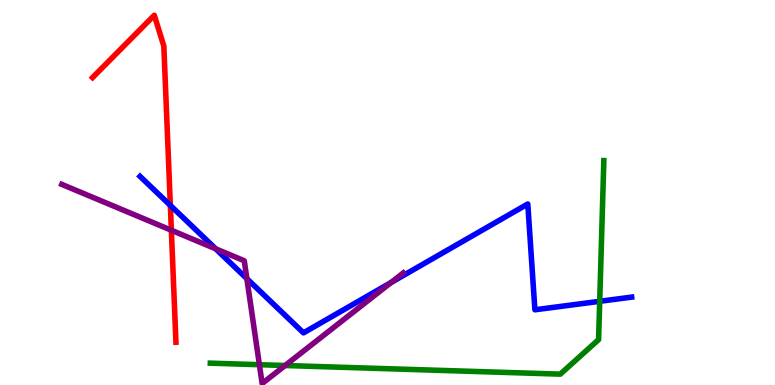[{'lines': ['blue', 'red'], 'intersections': [{'x': 2.2, 'y': 4.67}]}, {'lines': ['green', 'red'], 'intersections': []}, {'lines': ['purple', 'red'], 'intersections': [{'x': 2.21, 'y': 4.02}]}, {'lines': ['blue', 'green'], 'intersections': [{'x': 7.74, 'y': 2.17}]}, {'lines': ['blue', 'purple'], 'intersections': [{'x': 2.78, 'y': 3.54}, {'x': 3.19, 'y': 2.76}, {'x': 5.05, 'y': 2.66}]}, {'lines': ['green', 'purple'], 'intersections': [{'x': 3.35, 'y': 0.527}, {'x': 3.68, 'y': 0.506}]}]